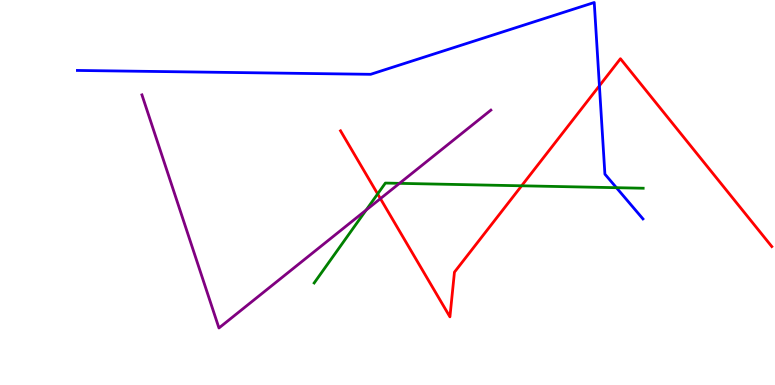[{'lines': ['blue', 'red'], 'intersections': [{'x': 7.73, 'y': 7.77}]}, {'lines': ['green', 'red'], 'intersections': [{'x': 4.87, 'y': 4.96}, {'x': 6.73, 'y': 5.17}]}, {'lines': ['purple', 'red'], 'intersections': [{'x': 4.91, 'y': 4.84}]}, {'lines': ['blue', 'green'], 'intersections': [{'x': 7.95, 'y': 5.12}]}, {'lines': ['blue', 'purple'], 'intersections': []}, {'lines': ['green', 'purple'], 'intersections': [{'x': 4.72, 'y': 4.54}, {'x': 5.15, 'y': 5.24}]}]